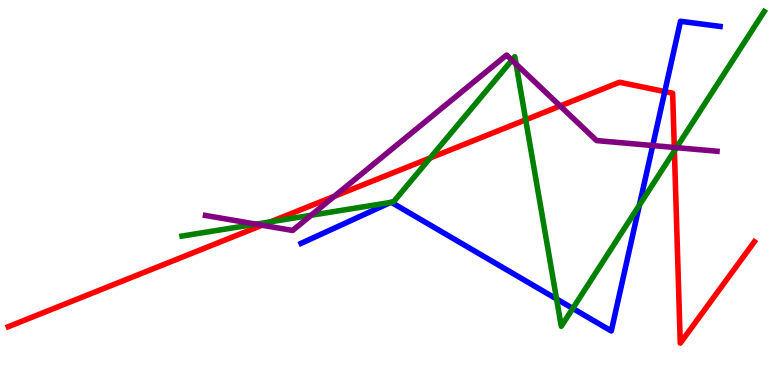[{'lines': ['blue', 'red'], 'intersections': [{'x': 8.58, 'y': 7.62}]}, {'lines': ['green', 'red'], 'intersections': [{'x': 3.49, 'y': 4.24}, {'x': 5.55, 'y': 5.9}, {'x': 6.78, 'y': 6.89}, {'x': 8.7, 'y': 6.08}]}, {'lines': ['purple', 'red'], 'intersections': [{'x': 3.38, 'y': 4.15}, {'x': 4.31, 'y': 4.9}, {'x': 7.23, 'y': 7.25}, {'x': 8.7, 'y': 6.17}]}, {'lines': ['blue', 'green'], 'intersections': [{'x': 5.04, 'y': 4.74}, {'x': 5.05, 'y': 4.74}, {'x': 7.18, 'y': 2.23}, {'x': 7.39, 'y': 1.99}, {'x': 8.25, 'y': 4.67}]}, {'lines': ['blue', 'purple'], 'intersections': [{'x': 8.42, 'y': 6.22}]}, {'lines': ['green', 'purple'], 'intersections': [{'x': 3.3, 'y': 4.18}, {'x': 4.02, 'y': 4.41}, {'x': 6.61, 'y': 8.44}, {'x': 6.66, 'y': 8.34}, {'x': 8.73, 'y': 6.17}]}]